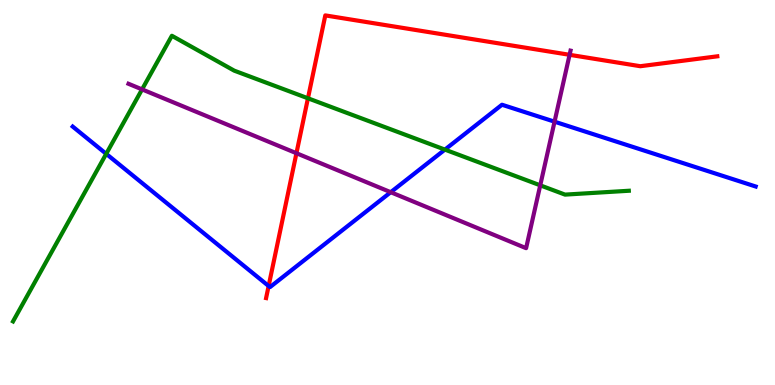[{'lines': ['blue', 'red'], 'intersections': [{'x': 3.47, 'y': 2.57}]}, {'lines': ['green', 'red'], 'intersections': [{'x': 3.97, 'y': 7.45}]}, {'lines': ['purple', 'red'], 'intersections': [{'x': 3.83, 'y': 6.02}, {'x': 7.35, 'y': 8.58}]}, {'lines': ['blue', 'green'], 'intersections': [{'x': 1.37, 'y': 6.0}, {'x': 5.74, 'y': 6.11}]}, {'lines': ['blue', 'purple'], 'intersections': [{'x': 5.04, 'y': 5.01}, {'x': 7.16, 'y': 6.84}]}, {'lines': ['green', 'purple'], 'intersections': [{'x': 1.83, 'y': 7.68}, {'x': 6.97, 'y': 5.19}]}]